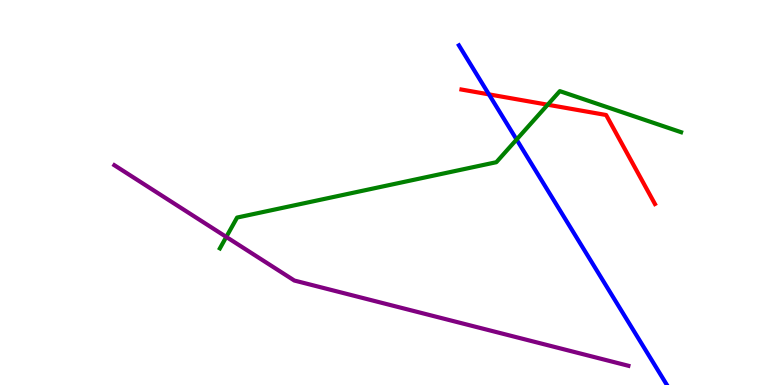[{'lines': ['blue', 'red'], 'intersections': [{'x': 6.31, 'y': 7.55}]}, {'lines': ['green', 'red'], 'intersections': [{'x': 7.07, 'y': 7.28}]}, {'lines': ['purple', 'red'], 'intersections': []}, {'lines': ['blue', 'green'], 'intersections': [{'x': 6.67, 'y': 6.38}]}, {'lines': ['blue', 'purple'], 'intersections': []}, {'lines': ['green', 'purple'], 'intersections': [{'x': 2.92, 'y': 3.85}]}]